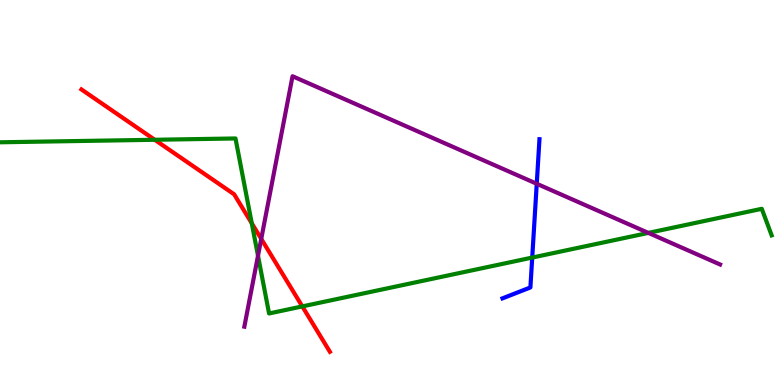[{'lines': ['blue', 'red'], 'intersections': []}, {'lines': ['green', 'red'], 'intersections': [{'x': 2.0, 'y': 6.37}, {'x': 3.25, 'y': 4.2}, {'x': 3.9, 'y': 2.04}]}, {'lines': ['purple', 'red'], 'intersections': [{'x': 3.37, 'y': 3.8}]}, {'lines': ['blue', 'green'], 'intersections': [{'x': 6.87, 'y': 3.31}]}, {'lines': ['blue', 'purple'], 'intersections': [{'x': 6.93, 'y': 5.23}]}, {'lines': ['green', 'purple'], 'intersections': [{'x': 3.33, 'y': 3.36}, {'x': 8.37, 'y': 3.95}]}]